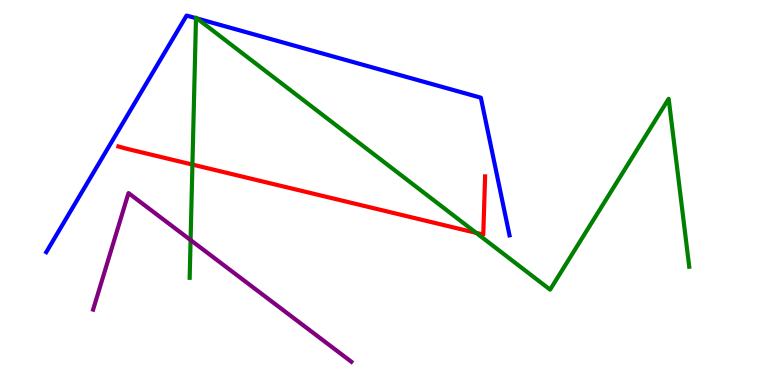[{'lines': ['blue', 'red'], 'intersections': []}, {'lines': ['green', 'red'], 'intersections': [{'x': 2.48, 'y': 5.73}, {'x': 6.14, 'y': 3.95}]}, {'lines': ['purple', 'red'], 'intersections': []}, {'lines': ['blue', 'green'], 'intersections': [{'x': 2.53, 'y': 9.53}, {'x': 2.54, 'y': 9.52}]}, {'lines': ['blue', 'purple'], 'intersections': []}, {'lines': ['green', 'purple'], 'intersections': [{'x': 2.46, 'y': 3.76}]}]